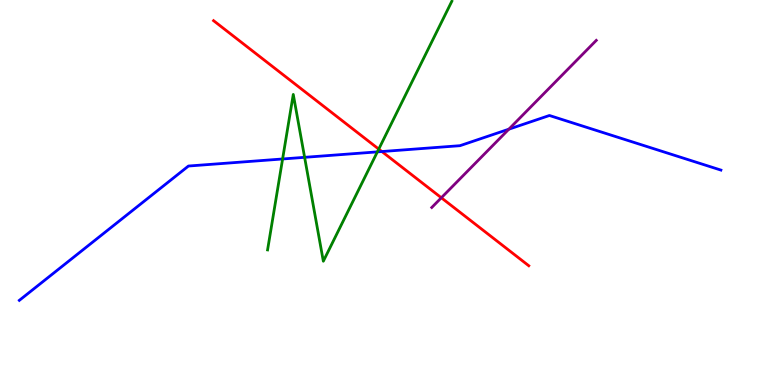[{'lines': ['blue', 'red'], 'intersections': [{'x': 4.93, 'y': 6.06}]}, {'lines': ['green', 'red'], 'intersections': [{'x': 4.89, 'y': 6.13}]}, {'lines': ['purple', 'red'], 'intersections': [{'x': 5.69, 'y': 4.86}]}, {'lines': ['blue', 'green'], 'intersections': [{'x': 3.65, 'y': 5.87}, {'x': 3.93, 'y': 5.91}, {'x': 4.87, 'y': 6.06}]}, {'lines': ['blue', 'purple'], 'intersections': [{'x': 6.57, 'y': 6.64}]}, {'lines': ['green', 'purple'], 'intersections': []}]